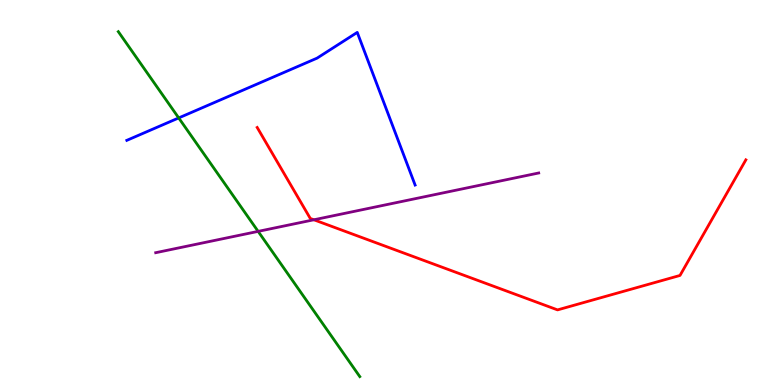[{'lines': ['blue', 'red'], 'intersections': []}, {'lines': ['green', 'red'], 'intersections': []}, {'lines': ['purple', 'red'], 'intersections': [{'x': 4.05, 'y': 4.29}]}, {'lines': ['blue', 'green'], 'intersections': [{'x': 2.31, 'y': 6.94}]}, {'lines': ['blue', 'purple'], 'intersections': []}, {'lines': ['green', 'purple'], 'intersections': [{'x': 3.33, 'y': 3.99}]}]